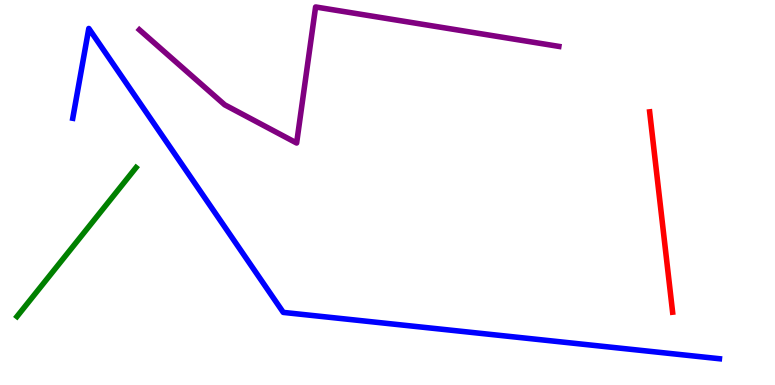[{'lines': ['blue', 'red'], 'intersections': []}, {'lines': ['green', 'red'], 'intersections': []}, {'lines': ['purple', 'red'], 'intersections': []}, {'lines': ['blue', 'green'], 'intersections': []}, {'lines': ['blue', 'purple'], 'intersections': []}, {'lines': ['green', 'purple'], 'intersections': []}]